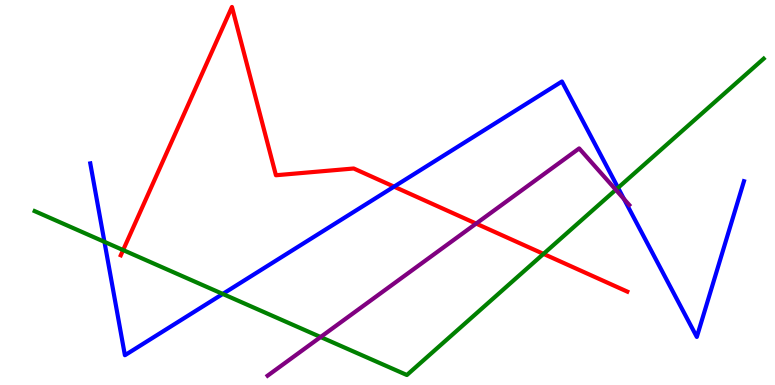[{'lines': ['blue', 'red'], 'intersections': [{'x': 5.08, 'y': 5.15}]}, {'lines': ['green', 'red'], 'intersections': [{'x': 1.59, 'y': 3.5}, {'x': 7.01, 'y': 3.41}]}, {'lines': ['purple', 'red'], 'intersections': [{'x': 6.14, 'y': 4.19}]}, {'lines': ['blue', 'green'], 'intersections': [{'x': 1.35, 'y': 3.72}, {'x': 2.87, 'y': 2.37}, {'x': 7.97, 'y': 5.12}]}, {'lines': ['blue', 'purple'], 'intersections': [{'x': 8.05, 'y': 4.83}]}, {'lines': ['green', 'purple'], 'intersections': [{'x': 4.14, 'y': 1.25}, {'x': 7.95, 'y': 5.07}]}]